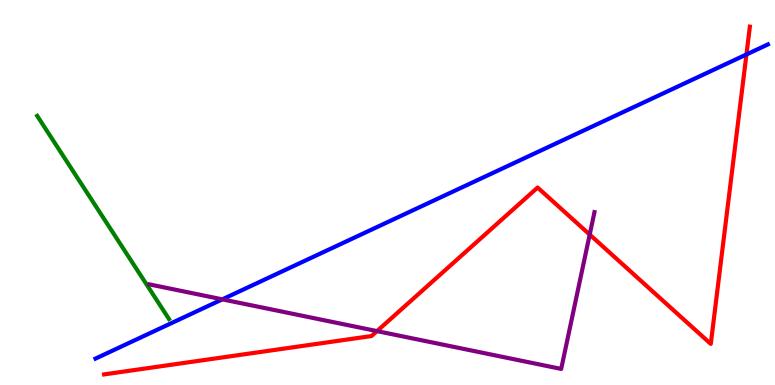[{'lines': ['blue', 'red'], 'intersections': [{'x': 9.63, 'y': 8.59}]}, {'lines': ['green', 'red'], 'intersections': []}, {'lines': ['purple', 'red'], 'intersections': [{'x': 4.86, 'y': 1.4}, {'x': 7.61, 'y': 3.91}]}, {'lines': ['blue', 'green'], 'intersections': []}, {'lines': ['blue', 'purple'], 'intersections': [{'x': 2.87, 'y': 2.22}]}, {'lines': ['green', 'purple'], 'intersections': []}]